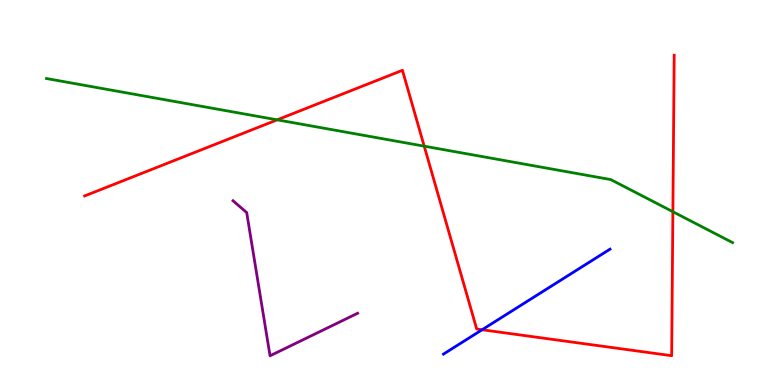[{'lines': ['blue', 'red'], 'intersections': [{'x': 6.22, 'y': 1.44}]}, {'lines': ['green', 'red'], 'intersections': [{'x': 3.58, 'y': 6.89}, {'x': 5.47, 'y': 6.2}, {'x': 8.68, 'y': 4.5}]}, {'lines': ['purple', 'red'], 'intersections': []}, {'lines': ['blue', 'green'], 'intersections': []}, {'lines': ['blue', 'purple'], 'intersections': []}, {'lines': ['green', 'purple'], 'intersections': []}]